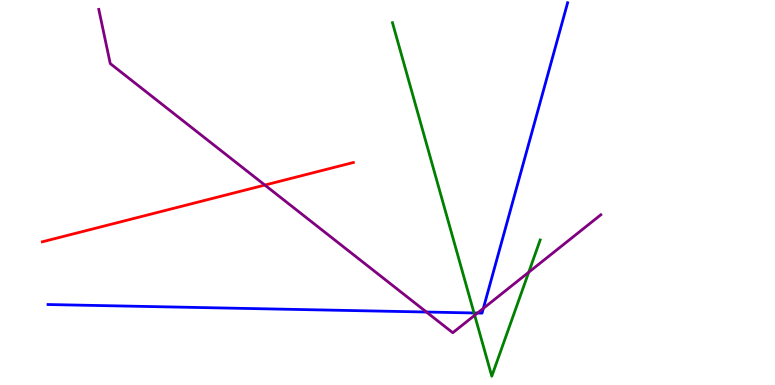[{'lines': ['blue', 'red'], 'intersections': []}, {'lines': ['green', 'red'], 'intersections': []}, {'lines': ['purple', 'red'], 'intersections': [{'x': 3.42, 'y': 5.19}]}, {'lines': ['blue', 'green'], 'intersections': [{'x': 6.12, 'y': 1.87}]}, {'lines': ['blue', 'purple'], 'intersections': [{'x': 5.5, 'y': 1.9}, {'x': 6.16, 'y': 1.87}, {'x': 6.24, 'y': 1.99}]}, {'lines': ['green', 'purple'], 'intersections': [{'x': 6.12, 'y': 1.81}, {'x': 6.82, 'y': 2.93}]}]